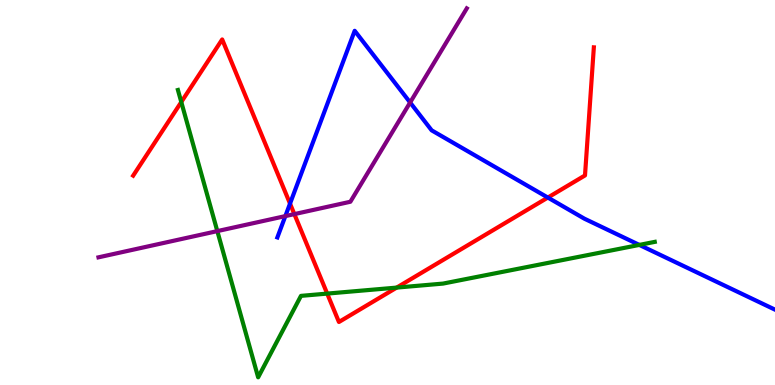[{'lines': ['blue', 'red'], 'intersections': [{'x': 3.74, 'y': 4.71}, {'x': 7.07, 'y': 4.87}]}, {'lines': ['green', 'red'], 'intersections': [{'x': 2.34, 'y': 7.35}, {'x': 4.22, 'y': 2.37}, {'x': 5.12, 'y': 2.53}]}, {'lines': ['purple', 'red'], 'intersections': [{'x': 3.8, 'y': 4.44}]}, {'lines': ['blue', 'green'], 'intersections': [{'x': 8.25, 'y': 3.64}]}, {'lines': ['blue', 'purple'], 'intersections': [{'x': 3.68, 'y': 4.39}, {'x': 5.29, 'y': 7.34}]}, {'lines': ['green', 'purple'], 'intersections': [{'x': 2.8, 'y': 4.0}]}]